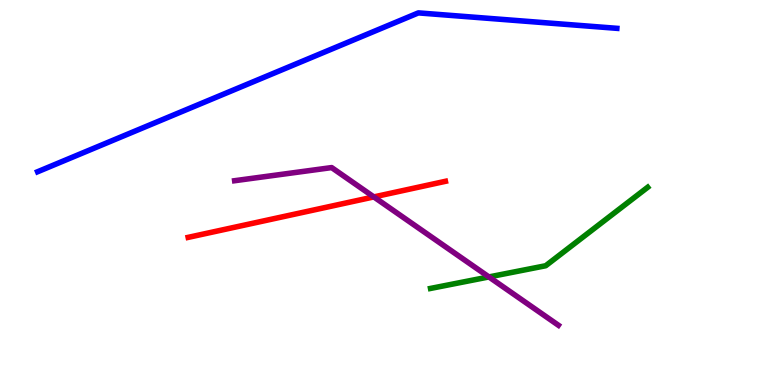[{'lines': ['blue', 'red'], 'intersections': []}, {'lines': ['green', 'red'], 'intersections': []}, {'lines': ['purple', 'red'], 'intersections': [{'x': 4.82, 'y': 4.89}]}, {'lines': ['blue', 'green'], 'intersections': []}, {'lines': ['blue', 'purple'], 'intersections': []}, {'lines': ['green', 'purple'], 'intersections': [{'x': 6.31, 'y': 2.81}]}]